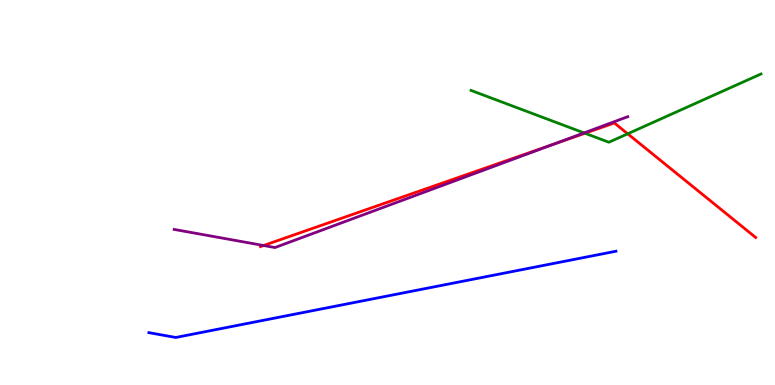[{'lines': ['blue', 'red'], 'intersections': []}, {'lines': ['green', 'red'], 'intersections': [{'x': 7.55, 'y': 6.54}, {'x': 8.1, 'y': 6.52}]}, {'lines': ['purple', 'red'], 'intersections': [{'x': 3.4, 'y': 3.62}, {'x': 7.14, 'y': 6.25}]}, {'lines': ['blue', 'green'], 'intersections': []}, {'lines': ['blue', 'purple'], 'intersections': []}, {'lines': ['green', 'purple'], 'intersections': [{'x': 7.54, 'y': 6.55}]}]